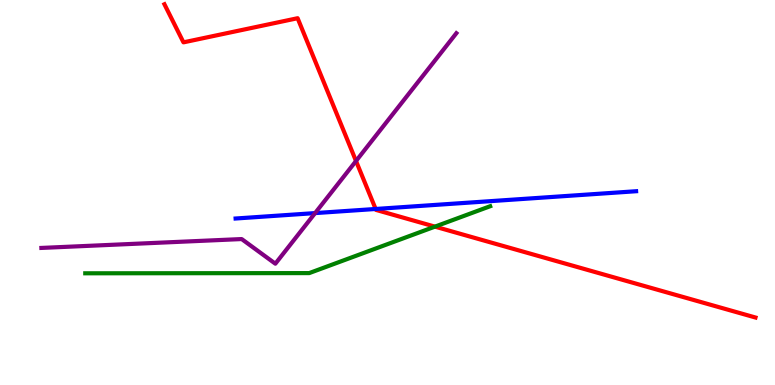[{'lines': ['blue', 'red'], 'intersections': [{'x': 4.85, 'y': 4.57}]}, {'lines': ['green', 'red'], 'intersections': [{'x': 5.61, 'y': 4.11}]}, {'lines': ['purple', 'red'], 'intersections': [{'x': 4.59, 'y': 5.82}]}, {'lines': ['blue', 'green'], 'intersections': []}, {'lines': ['blue', 'purple'], 'intersections': [{'x': 4.07, 'y': 4.46}]}, {'lines': ['green', 'purple'], 'intersections': []}]